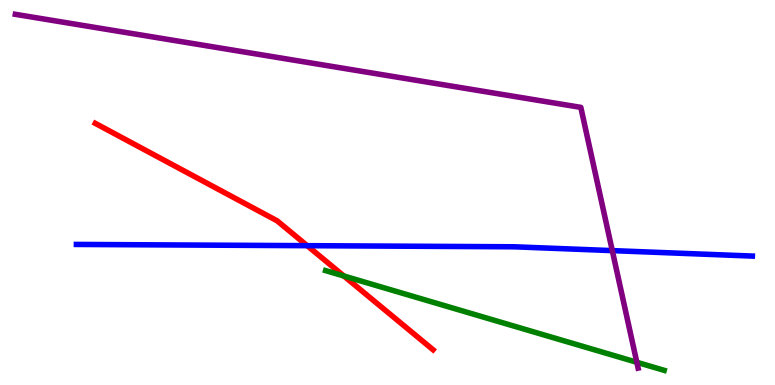[{'lines': ['blue', 'red'], 'intersections': [{'x': 3.96, 'y': 3.62}]}, {'lines': ['green', 'red'], 'intersections': [{'x': 4.44, 'y': 2.83}]}, {'lines': ['purple', 'red'], 'intersections': []}, {'lines': ['blue', 'green'], 'intersections': []}, {'lines': ['blue', 'purple'], 'intersections': [{'x': 7.9, 'y': 3.49}]}, {'lines': ['green', 'purple'], 'intersections': [{'x': 8.22, 'y': 0.59}]}]